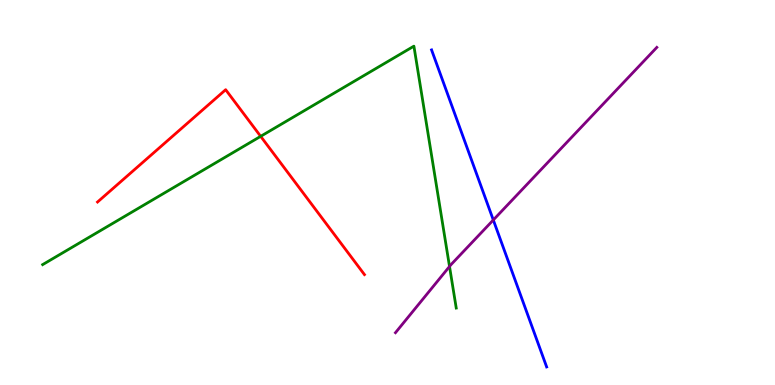[{'lines': ['blue', 'red'], 'intersections': []}, {'lines': ['green', 'red'], 'intersections': [{'x': 3.36, 'y': 6.46}]}, {'lines': ['purple', 'red'], 'intersections': []}, {'lines': ['blue', 'green'], 'intersections': []}, {'lines': ['blue', 'purple'], 'intersections': [{'x': 6.37, 'y': 4.29}]}, {'lines': ['green', 'purple'], 'intersections': [{'x': 5.8, 'y': 3.08}]}]